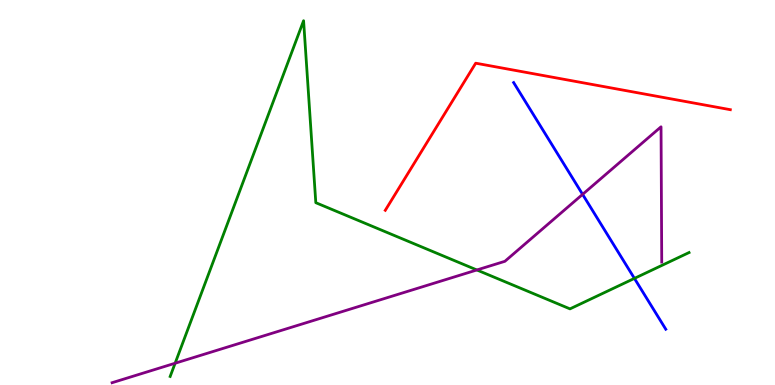[{'lines': ['blue', 'red'], 'intersections': []}, {'lines': ['green', 'red'], 'intersections': []}, {'lines': ['purple', 'red'], 'intersections': []}, {'lines': ['blue', 'green'], 'intersections': [{'x': 8.19, 'y': 2.77}]}, {'lines': ['blue', 'purple'], 'intersections': [{'x': 7.52, 'y': 4.95}]}, {'lines': ['green', 'purple'], 'intersections': [{'x': 2.26, 'y': 0.566}, {'x': 6.15, 'y': 2.99}]}]